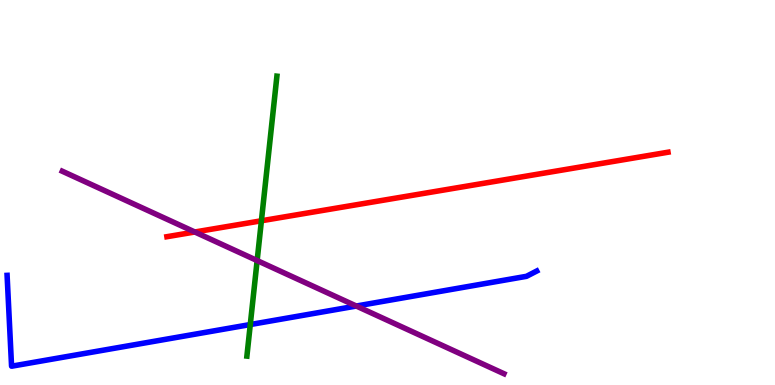[{'lines': ['blue', 'red'], 'intersections': []}, {'lines': ['green', 'red'], 'intersections': [{'x': 3.37, 'y': 4.27}]}, {'lines': ['purple', 'red'], 'intersections': [{'x': 2.51, 'y': 3.97}]}, {'lines': ['blue', 'green'], 'intersections': [{'x': 3.23, 'y': 1.57}]}, {'lines': ['blue', 'purple'], 'intersections': [{'x': 4.6, 'y': 2.05}]}, {'lines': ['green', 'purple'], 'intersections': [{'x': 3.32, 'y': 3.23}]}]